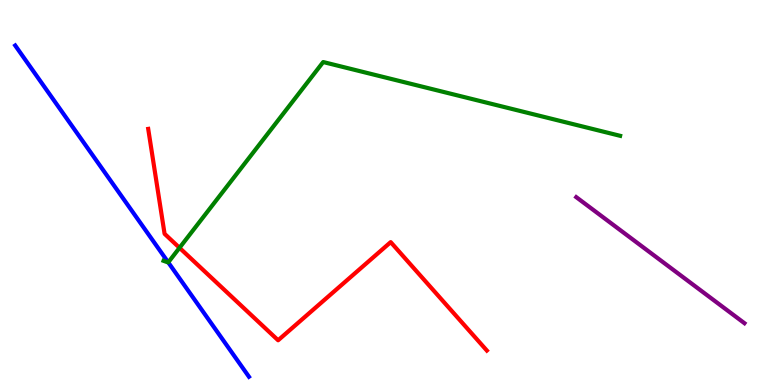[{'lines': ['blue', 'red'], 'intersections': []}, {'lines': ['green', 'red'], 'intersections': [{'x': 2.32, 'y': 3.56}]}, {'lines': ['purple', 'red'], 'intersections': []}, {'lines': ['blue', 'green'], 'intersections': [{'x': 2.17, 'y': 3.19}]}, {'lines': ['blue', 'purple'], 'intersections': []}, {'lines': ['green', 'purple'], 'intersections': []}]